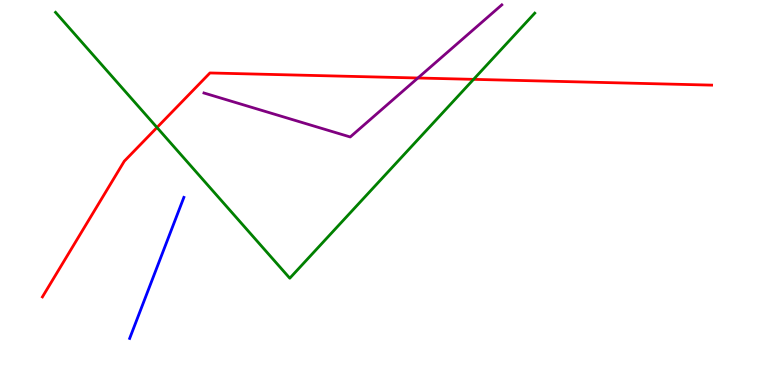[{'lines': ['blue', 'red'], 'intersections': []}, {'lines': ['green', 'red'], 'intersections': [{'x': 2.03, 'y': 6.69}, {'x': 6.11, 'y': 7.94}]}, {'lines': ['purple', 'red'], 'intersections': [{'x': 5.39, 'y': 7.97}]}, {'lines': ['blue', 'green'], 'intersections': []}, {'lines': ['blue', 'purple'], 'intersections': []}, {'lines': ['green', 'purple'], 'intersections': []}]